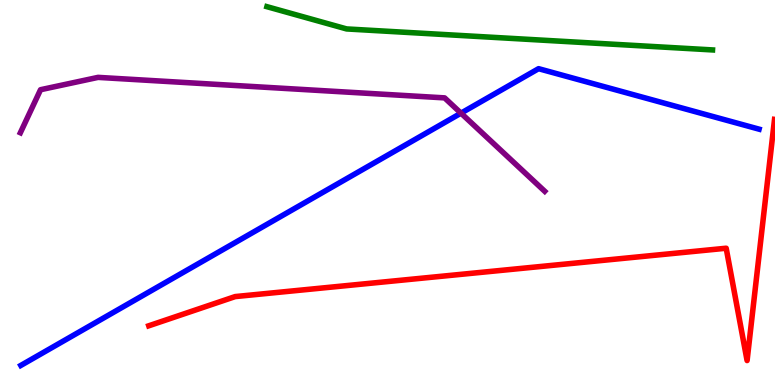[{'lines': ['blue', 'red'], 'intersections': []}, {'lines': ['green', 'red'], 'intersections': []}, {'lines': ['purple', 'red'], 'intersections': []}, {'lines': ['blue', 'green'], 'intersections': []}, {'lines': ['blue', 'purple'], 'intersections': [{'x': 5.95, 'y': 7.06}]}, {'lines': ['green', 'purple'], 'intersections': []}]